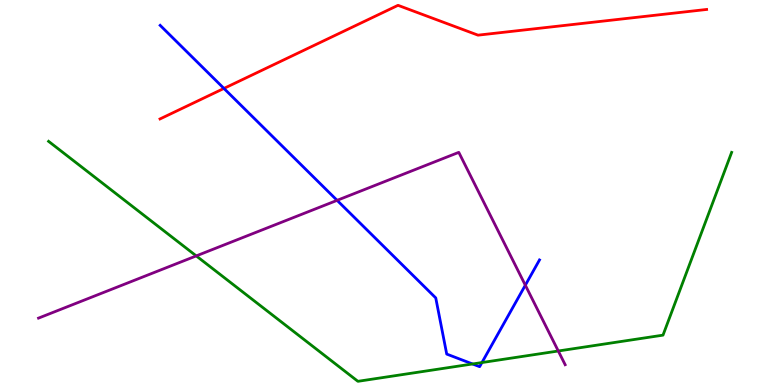[{'lines': ['blue', 'red'], 'intersections': [{'x': 2.89, 'y': 7.7}]}, {'lines': ['green', 'red'], 'intersections': []}, {'lines': ['purple', 'red'], 'intersections': []}, {'lines': ['blue', 'green'], 'intersections': [{'x': 6.1, 'y': 0.546}, {'x': 6.22, 'y': 0.583}]}, {'lines': ['blue', 'purple'], 'intersections': [{'x': 4.35, 'y': 4.8}, {'x': 6.78, 'y': 2.59}]}, {'lines': ['green', 'purple'], 'intersections': [{'x': 2.53, 'y': 3.35}, {'x': 7.2, 'y': 0.883}]}]